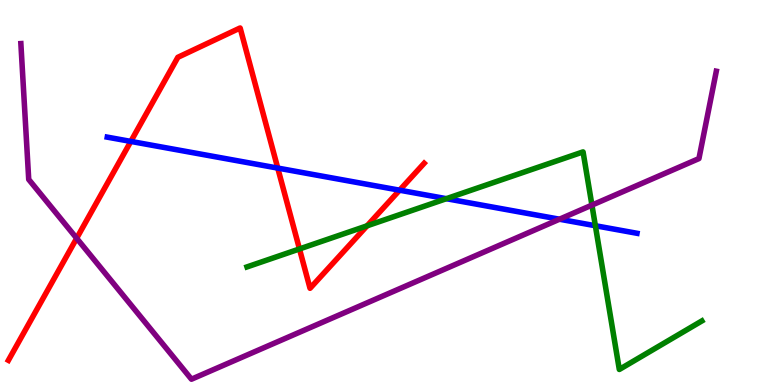[{'lines': ['blue', 'red'], 'intersections': [{'x': 1.69, 'y': 6.33}, {'x': 3.58, 'y': 5.63}, {'x': 5.16, 'y': 5.06}]}, {'lines': ['green', 'red'], 'intersections': [{'x': 3.86, 'y': 3.53}, {'x': 4.74, 'y': 4.13}]}, {'lines': ['purple', 'red'], 'intersections': [{'x': 0.989, 'y': 3.81}]}, {'lines': ['blue', 'green'], 'intersections': [{'x': 5.76, 'y': 4.84}, {'x': 7.68, 'y': 4.14}]}, {'lines': ['blue', 'purple'], 'intersections': [{'x': 7.22, 'y': 4.31}]}, {'lines': ['green', 'purple'], 'intersections': [{'x': 7.64, 'y': 4.67}]}]